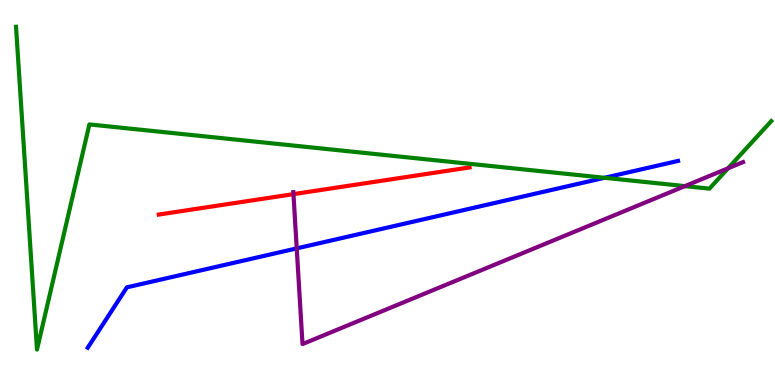[{'lines': ['blue', 'red'], 'intersections': []}, {'lines': ['green', 'red'], 'intersections': []}, {'lines': ['purple', 'red'], 'intersections': [{'x': 3.79, 'y': 4.96}]}, {'lines': ['blue', 'green'], 'intersections': [{'x': 7.8, 'y': 5.38}]}, {'lines': ['blue', 'purple'], 'intersections': [{'x': 3.83, 'y': 3.55}]}, {'lines': ['green', 'purple'], 'intersections': [{'x': 8.84, 'y': 5.17}, {'x': 9.39, 'y': 5.63}]}]